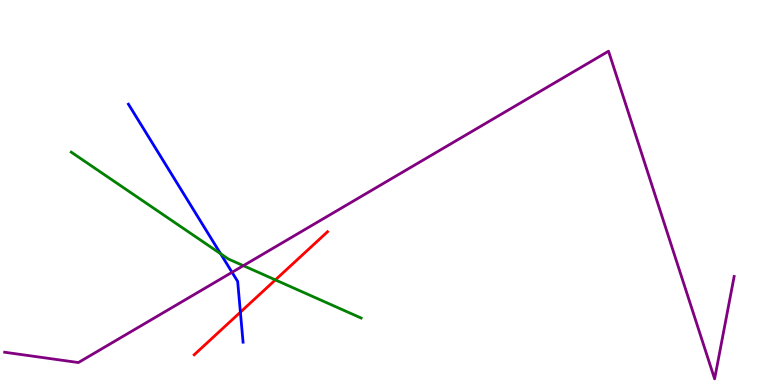[{'lines': ['blue', 'red'], 'intersections': [{'x': 3.1, 'y': 1.89}]}, {'lines': ['green', 'red'], 'intersections': [{'x': 3.55, 'y': 2.73}]}, {'lines': ['purple', 'red'], 'intersections': []}, {'lines': ['blue', 'green'], 'intersections': [{'x': 2.85, 'y': 3.41}]}, {'lines': ['blue', 'purple'], 'intersections': [{'x': 2.99, 'y': 2.93}]}, {'lines': ['green', 'purple'], 'intersections': [{'x': 3.14, 'y': 3.1}]}]